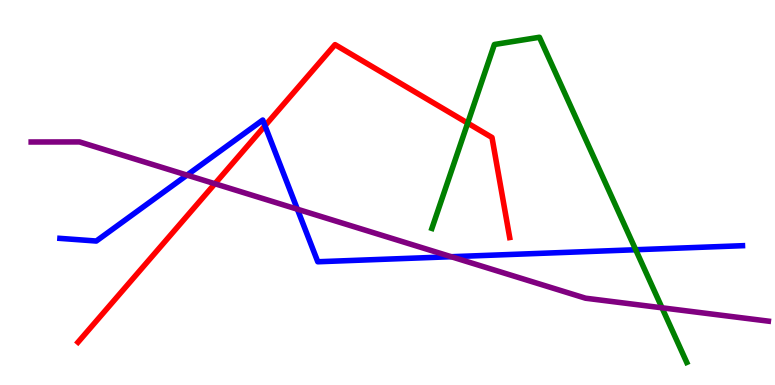[{'lines': ['blue', 'red'], 'intersections': [{'x': 3.42, 'y': 6.73}]}, {'lines': ['green', 'red'], 'intersections': [{'x': 6.03, 'y': 6.8}]}, {'lines': ['purple', 'red'], 'intersections': [{'x': 2.77, 'y': 5.23}]}, {'lines': ['blue', 'green'], 'intersections': [{'x': 8.2, 'y': 3.51}]}, {'lines': ['blue', 'purple'], 'intersections': [{'x': 2.41, 'y': 5.45}, {'x': 3.84, 'y': 4.57}, {'x': 5.82, 'y': 3.33}]}, {'lines': ['green', 'purple'], 'intersections': [{'x': 8.54, 'y': 2.01}]}]